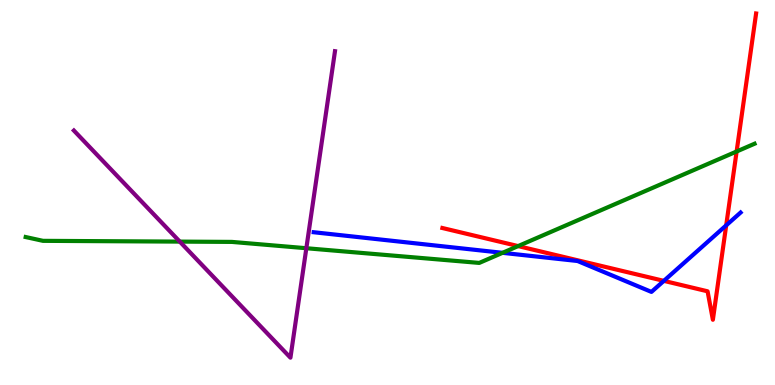[{'lines': ['blue', 'red'], 'intersections': [{'x': 8.57, 'y': 2.7}, {'x': 9.37, 'y': 4.15}]}, {'lines': ['green', 'red'], 'intersections': [{'x': 6.69, 'y': 3.61}, {'x': 9.5, 'y': 6.07}]}, {'lines': ['purple', 'red'], 'intersections': []}, {'lines': ['blue', 'green'], 'intersections': [{'x': 6.48, 'y': 3.43}]}, {'lines': ['blue', 'purple'], 'intersections': []}, {'lines': ['green', 'purple'], 'intersections': [{'x': 2.32, 'y': 3.72}, {'x': 3.95, 'y': 3.55}]}]